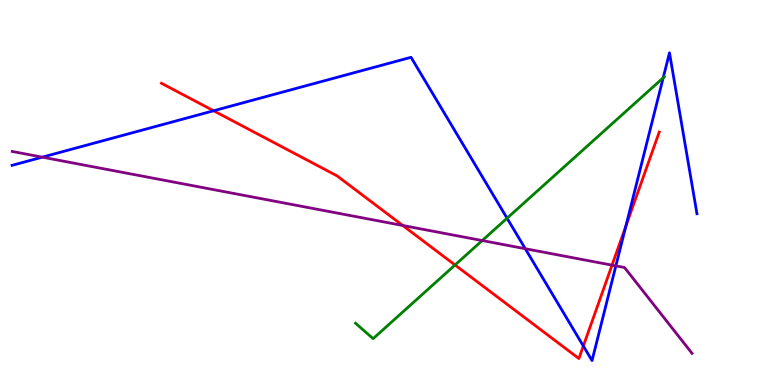[{'lines': ['blue', 'red'], 'intersections': [{'x': 2.76, 'y': 7.12}, {'x': 7.53, 'y': 1.01}, {'x': 8.08, 'y': 4.13}]}, {'lines': ['green', 'red'], 'intersections': [{'x': 5.87, 'y': 3.12}]}, {'lines': ['purple', 'red'], 'intersections': [{'x': 5.2, 'y': 4.14}, {'x': 7.9, 'y': 3.11}]}, {'lines': ['blue', 'green'], 'intersections': [{'x': 6.54, 'y': 4.33}, {'x': 8.56, 'y': 7.98}]}, {'lines': ['blue', 'purple'], 'intersections': [{'x': 0.546, 'y': 5.92}, {'x': 6.78, 'y': 3.54}, {'x': 7.95, 'y': 3.09}]}, {'lines': ['green', 'purple'], 'intersections': [{'x': 6.22, 'y': 3.75}]}]